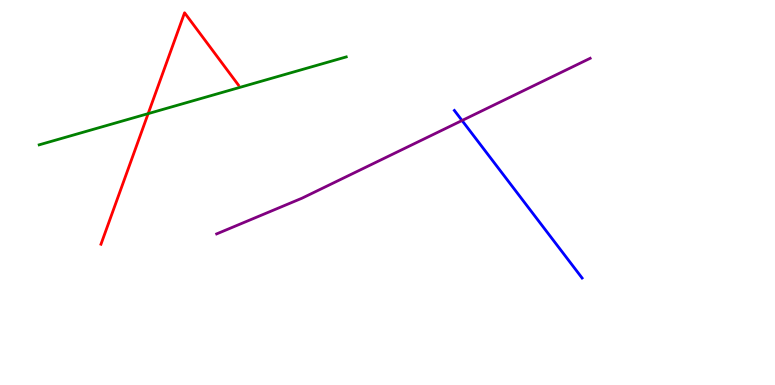[{'lines': ['blue', 'red'], 'intersections': []}, {'lines': ['green', 'red'], 'intersections': [{'x': 1.91, 'y': 7.05}]}, {'lines': ['purple', 'red'], 'intersections': []}, {'lines': ['blue', 'green'], 'intersections': []}, {'lines': ['blue', 'purple'], 'intersections': [{'x': 5.96, 'y': 6.87}]}, {'lines': ['green', 'purple'], 'intersections': []}]